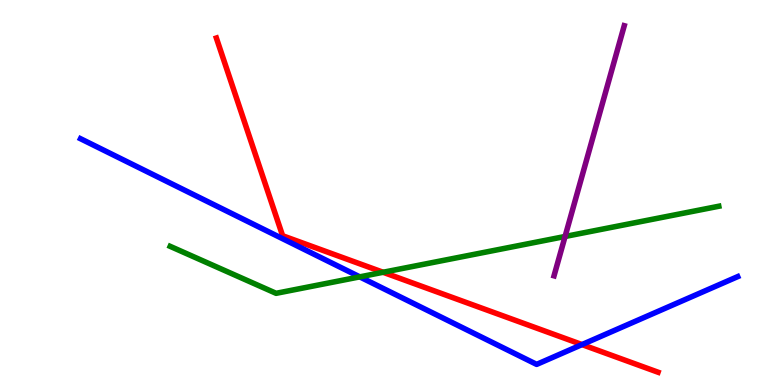[{'lines': ['blue', 'red'], 'intersections': [{'x': 7.51, 'y': 1.05}]}, {'lines': ['green', 'red'], 'intersections': [{'x': 4.94, 'y': 2.93}]}, {'lines': ['purple', 'red'], 'intersections': []}, {'lines': ['blue', 'green'], 'intersections': [{'x': 4.64, 'y': 2.81}]}, {'lines': ['blue', 'purple'], 'intersections': []}, {'lines': ['green', 'purple'], 'intersections': [{'x': 7.29, 'y': 3.86}]}]